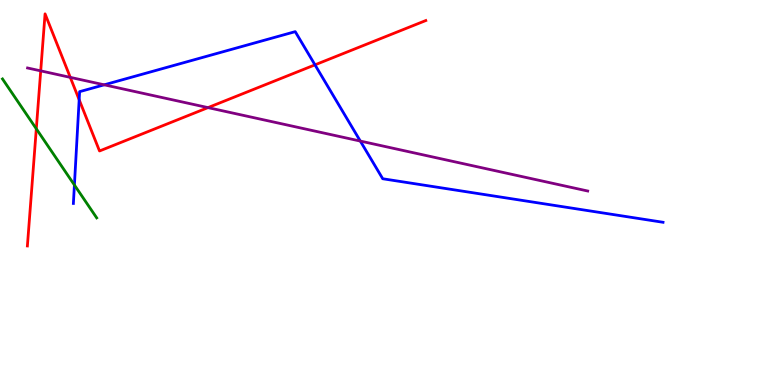[{'lines': ['blue', 'red'], 'intersections': [{'x': 1.02, 'y': 7.41}, {'x': 4.06, 'y': 8.32}]}, {'lines': ['green', 'red'], 'intersections': [{'x': 0.468, 'y': 6.65}]}, {'lines': ['purple', 'red'], 'intersections': [{'x': 0.525, 'y': 8.16}, {'x': 0.907, 'y': 7.99}, {'x': 2.68, 'y': 7.2}]}, {'lines': ['blue', 'green'], 'intersections': [{'x': 0.96, 'y': 5.19}]}, {'lines': ['blue', 'purple'], 'intersections': [{'x': 1.34, 'y': 7.8}, {'x': 4.65, 'y': 6.34}]}, {'lines': ['green', 'purple'], 'intersections': []}]